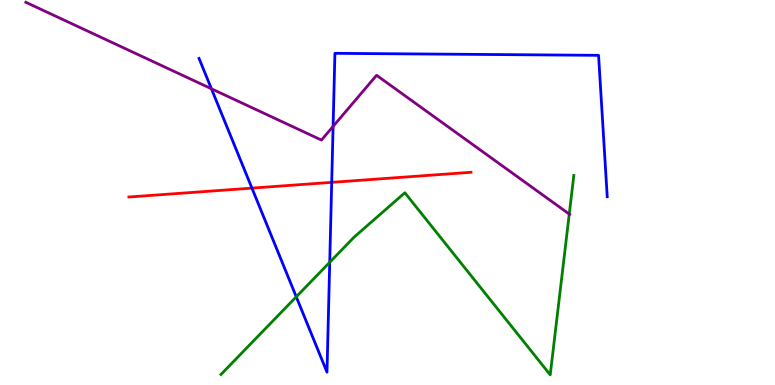[{'lines': ['blue', 'red'], 'intersections': [{'x': 3.25, 'y': 5.11}, {'x': 4.28, 'y': 5.26}]}, {'lines': ['green', 'red'], 'intersections': []}, {'lines': ['purple', 'red'], 'intersections': []}, {'lines': ['blue', 'green'], 'intersections': [{'x': 3.82, 'y': 2.29}, {'x': 4.25, 'y': 3.19}]}, {'lines': ['blue', 'purple'], 'intersections': [{'x': 2.73, 'y': 7.69}, {'x': 4.3, 'y': 6.72}]}, {'lines': ['green', 'purple'], 'intersections': [{'x': 7.35, 'y': 4.44}]}]